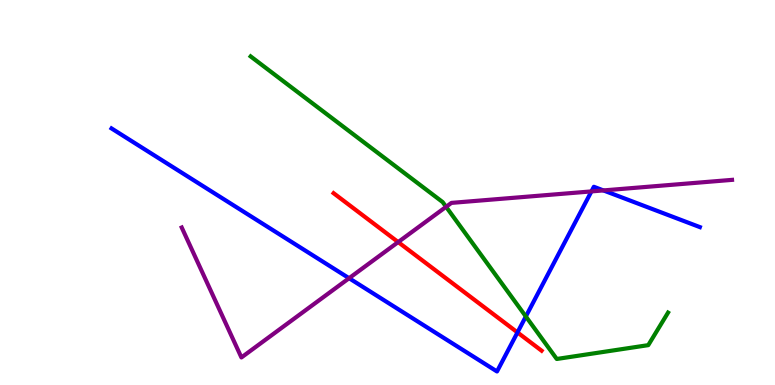[{'lines': ['blue', 'red'], 'intersections': [{'x': 6.68, 'y': 1.37}]}, {'lines': ['green', 'red'], 'intersections': []}, {'lines': ['purple', 'red'], 'intersections': [{'x': 5.14, 'y': 3.71}]}, {'lines': ['blue', 'green'], 'intersections': [{'x': 6.79, 'y': 1.78}]}, {'lines': ['blue', 'purple'], 'intersections': [{'x': 4.5, 'y': 2.77}, {'x': 7.63, 'y': 5.03}, {'x': 7.79, 'y': 5.05}]}, {'lines': ['green', 'purple'], 'intersections': [{'x': 5.76, 'y': 4.63}]}]